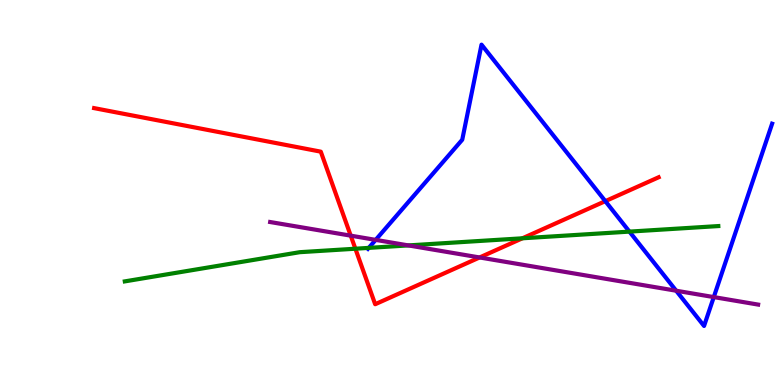[{'lines': ['blue', 'red'], 'intersections': [{'x': 7.81, 'y': 4.78}]}, {'lines': ['green', 'red'], 'intersections': [{'x': 4.59, 'y': 3.54}, {'x': 6.74, 'y': 3.81}]}, {'lines': ['purple', 'red'], 'intersections': [{'x': 4.53, 'y': 3.88}, {'x': 6.19, 'y': 3.31}]}, {'lines': ['blue', 'green'], 'intersections': [{'x': 4.76, 'y': 3.56}, {'x': 8.12, 'y': 3.98}]}, {'lines': ['blue', 'purple'], 'intersections': [{'x': 4.85, 'y': 3.77}, {'x': 8.72, 'y': 2.45}, {'x': 9.21, 'y': 2.28}]}, {'lines': ['green', 'purple'], 'intersections': [{'x': 5.27, 'y': 3.63}]}]